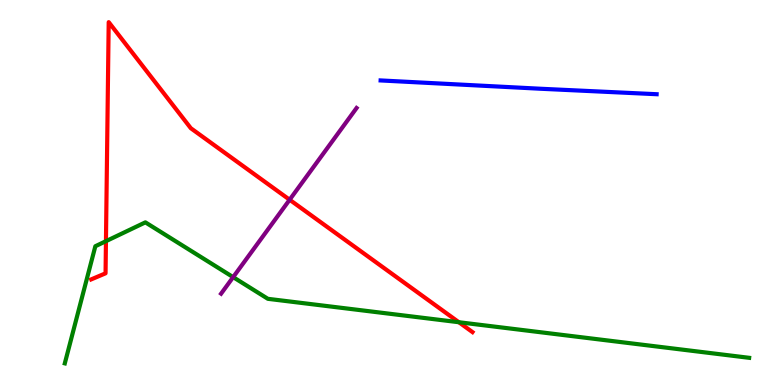[{'lines': ['blue', 'red'], 'intersections': []}, {'lines': ['green', 'red'], 'intersections': [{'x': 1.37, 'y': 3.74}, {'x': 5.92, 'y': 1.63}]}, {'lines': ['purple', 'red'], 'intersections': [{'x': 3.74, 'y': 4.81}]}, {'lines': ['blue', 'green'], 'intersections': []}, {'lines': ['blue', 'purple'], 'intersections': []}, {'lines': ['green', 'purple'], 'intersections': [{'x': 3.01, 'y': 2.8}]}]